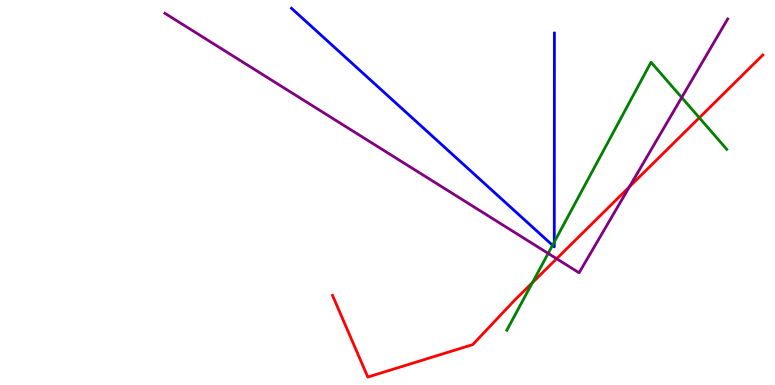[{'lines': ['blue', 'red'], 'intersections': []}, {'lines': ['green', 'red'], 'intersections': [{'x': 6.87, 'y': 2.66}, {'x': 9.02, 'y': 6.94}]}, {'lines': ['purple', 'red'], 'intersections': [{'x': 7.18, 'y': 3.28}, {'x': 8.12, 'y': 5.15}]}, {'lines': ['blue', 'green'], 'intersections': [{'x': 7.13, 'y': 3.63}, {'x': 7.15, 'y': 3.71}]}, {'lines': ['blue', 'purple'], 'intersections': []}, {'lines': ['green', 'purple'], 'intersections': [{'x': 7.07, 'y': 3.42}, {'x': 8.8, 'y': 7.47}]}]